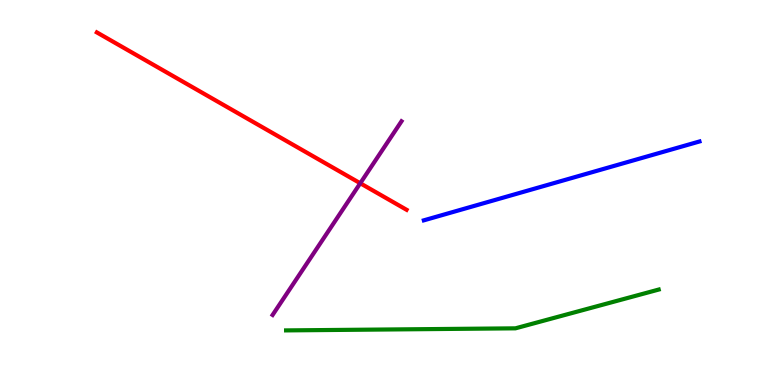[{'lines': ['blue', 'red'], 'intersections': []}, {'lines': ['green', 'red'], 'intersections': []}, {'lines': ['purple', 'red'], 'intersections': [{'x': 4.65, 'y': 5.24}]}, {'lines': ['blue', 'green'], 'intersections': []}, {'lines': ['blue', 'purple'], 'intersections': []}, {'lines': ['green', 'purple'], 'intersections': []}]